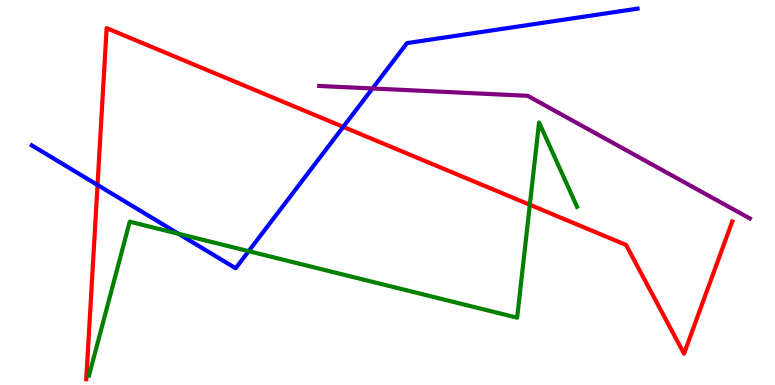[{'lines': ['blue', 'red'], 'intersections': [{'x': 1.26, 'y': 5.2}, {'x': 4.43, 'y': 6.7}]}, {'lines': ['green', 'red'], 'intersections': [{'x': 6.84, 'y': 4.68}]}, {'lines': ['purple', 'red'], 'intersections': []}, {'lines': ['blue', 'green'], 'intersections': [{'x': 2.3, 'y': 3.93}, {'x': 3.21, 'y': 3.48}]}, {'lines': ['blue', 'purple'], 'intersections': [{'x': 4.81, 'y': 7.7}]}, {'lines': ['green', 'purple'], 'intersections': []}]